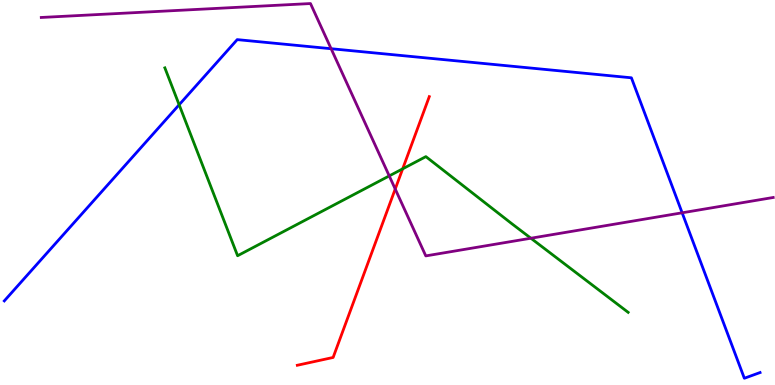[{'lines': ['blue', 'red'], 'intersections': []}, {'lines': ['green', 'red'], 'intersections': [{'x': 5.2, 'y': 5.61}]}, {'lines': ['purple', 'red'], 'intersections': [{'x': 5.1, 'y': 5.09}]}, {'lines': ['blue', 'green'], 'intersections': [{'x': 2.31, 'y': 7.28}]}, {'lines': ['blue', 'purple'], 'intersections': [{'x': 4.27, 'y': 8.73}, {'x': 8.8, 'y': 4.47}]}, {'lines': ['green', 'purple'], 'intersections': [{'x': 5.02, 'y': 5.43}, {'x': 6.85, 'y': 3.81}]}]